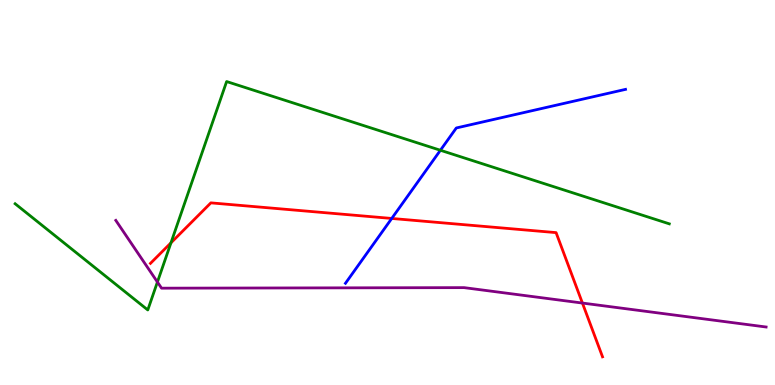[{'lines': ['blue', 'red'], 'intersections': [{'x': 5.05, 'y': 4.33}]}, {'lines': ['green', 'red'], 'intersections': [{'x': 2.21, 'y': 3.69}]}, {'lines': ['purple', 'red'], 'intersections': [{'x': 7.52, 'y': 2.13}]}, {'lines': ['blue', 'green'], 'intersections': [{'x': 5.68, 'y': 6.1}]}, {'lines': ['blue', 'purple'], 'intersections': []}, {'lines': ['green', 'purple'], 'intersections': [{'x': 2.03, 'y': 2.67}]}]